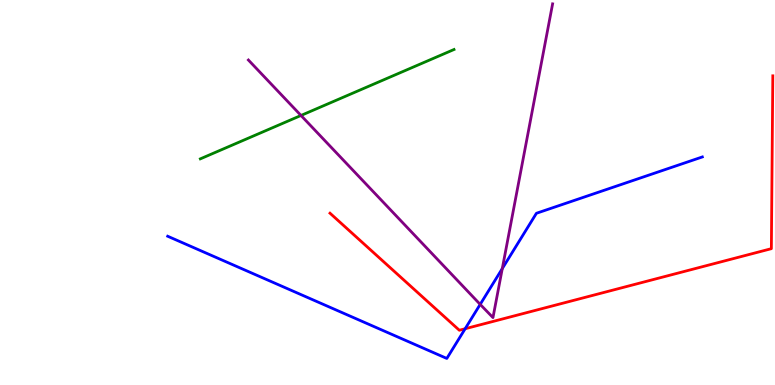[{'lines': ['blue', 'red'], 'intersections': [{'x': 6.0, 'y': 1.46}]}, {'lines': ['green', 'red'], 'intersections': []}, {'lines': ['purple', 'red'], 'intersections': []}, {'lines': ['blue', 'green'], 'intersections': []}, {'lines': ['blue', 'purple'], 'intersections': [{'x': 6.2, 'y': 2.09}, {'x': 6.48, 'y': 3.02}]}, {'lines': ['green', 'purple'], 'intersections': [{'x': 3.88, 'y': 7.0}]}]